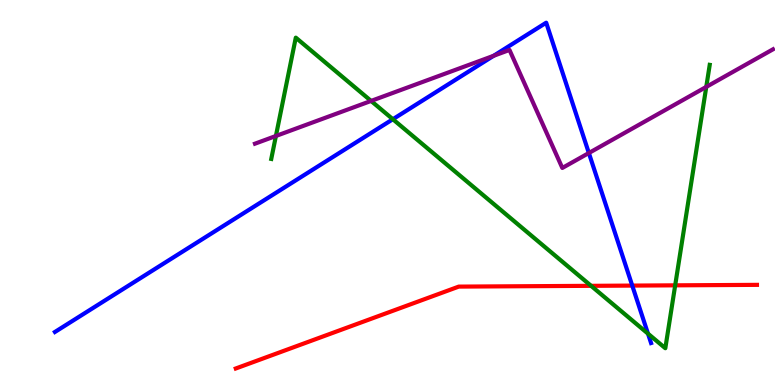[{'lines': ['blue', 'red'], 'intersections': [{'x': 8.16, 'y': 2.58}]}, {'lines': ['green', 'red'], 'intersections': [{'x': 7.63, 'y': 2.58}, {'x': 8.71, 'y': 2.59}]}, {'lines': ['purple', 'red'], 'intersections': []}, {'lines': ['blue', 'green'], 'intersections': [{'x': 5.07, 'y': 6.9}, {'x': 8.36, 'y': 1.33}]}, {'lines': ['blue', 'purple'], 'intersections': [{'x': 6.37, 'y': 8.55}, {'x': 7.6, 'y': 6.03}]}, {'lines': ['green', 'purple'], 'intersections': [{'x': 3.56, 'y': 6.47}, {'x': 4.79, 'y': 7.38}, {'x': 9.11, 'y': 7.74}]}]